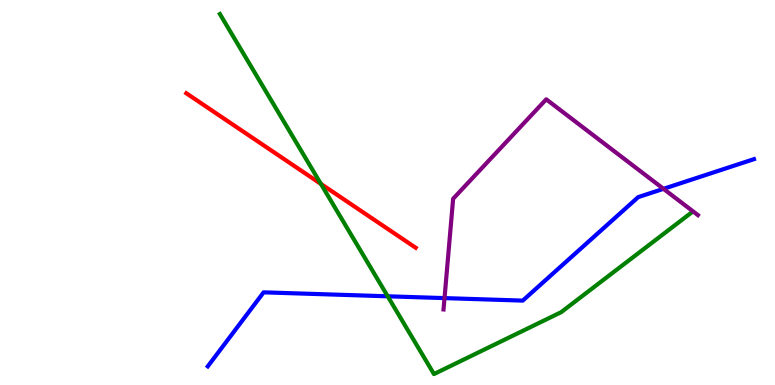[{'lines': ['blue', 'red'], 'intersections': []}, {'lines': ['green', 'red'], 'intersections': [{'x': 4.14, 'y': 5.22}]}, {'lines': ['purple', 'red'], 'intersections': []}, {'lines': ['blue', 'green'], 'intersections': [{'x': 5.0, 'y': 2.3}]}, {'lines': ['blue', 'purple'], 'intersections': [{'x': 5.74, 'y': 2.26}, {'x': 8.56, 'y': 5.1}]}, {'lines': ['green', 'purple'], 'intersections': []}]